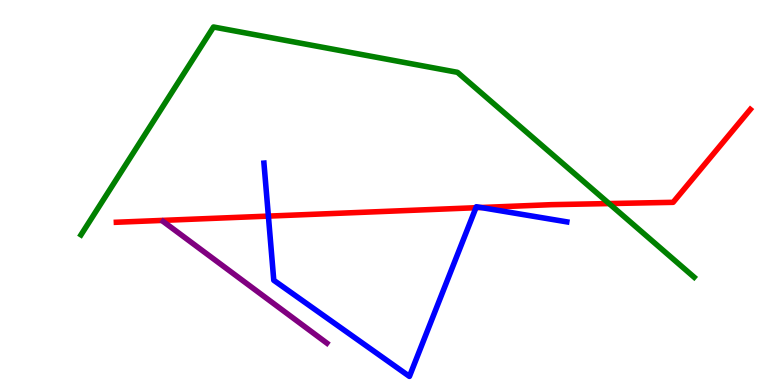[{'lines': ['blue', 'red'], 'intersections': [{'x': 3.46, 'y': 4.39}, {'x': 6.14, 'y': 4.6}, {'x': 6.21, 'y': 4.61}]}, {'lines': ['green', 'red'], 'intersections': [{'x': 7.86, 'y': 4.71}]}, {'lines': ['purple', 'red'], 'intersections': []}, {'lines': ['blue', 'green'], 'intersections': []}, {'lines': ['blue', 'purple'], 'intersections': []}, {'lines': ['green', 'purple'], 'intersections': []}]